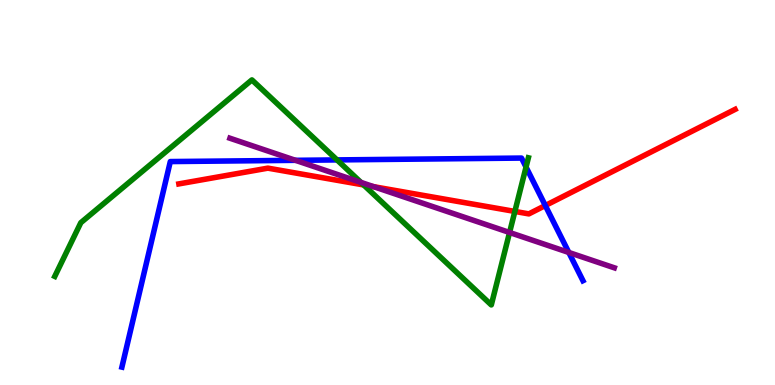[{'lines': ['blue', 'red'], 'intersections': [{'x': 7.04, 'y': 4.66}]}, {'lines': ['green', 'red'], 'intersections': [{'x': 4.69, 'y': 5.2}, {'x': 6.64, 'y': 4.51}]}, {'lines': ['purple', 'red'], 'intersections': [{'x': 4.82, 'y': 5.15}]}, {'lines': ['blue', 'green'], 'intersections': [{'x': 4.35, 'y': 5.85}, {'x': 6.79, 'y': 5.66}]}, {'lines': ['blue', 'purple'], 'intersections': [{'x': 3.81, 'y': 5.84}, {'x': 7.34, 'y': 3.44}]}, {'lines': ['green', 'purple'], 'intersections': [{'x': 4.66, 'y': 5.26}, {'x': 6.58, 'y': 3.96}]}]